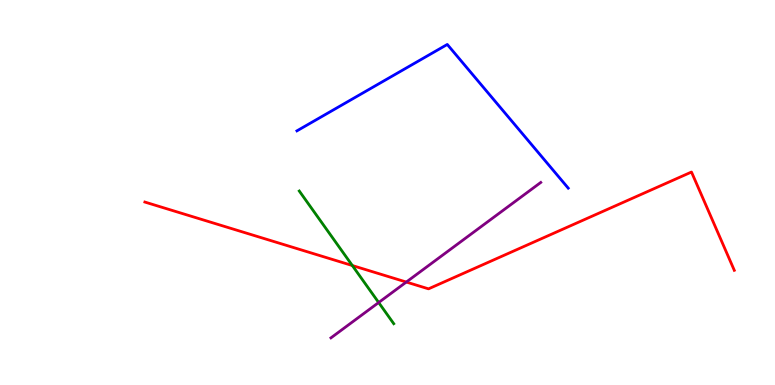[{'lines': ['blue', 'red'], 'intersections': []}, {'lines': ['green', 'red'], 'intersections': [{'x': 4.55, 'y': 3.1}]}, {'lines': ['purple', 'red'], 'intersections': [{'x': 5.24, 'y': 2.67}]}, {'lines': ['blue', 'green'], 'intersections': []}, {'lines': ['blue', 'purple'], 'intersections': []}, {'lines': ['green', 'purple'], 'intersections': [{'x': 4.89, 'y': 2.14}]}]